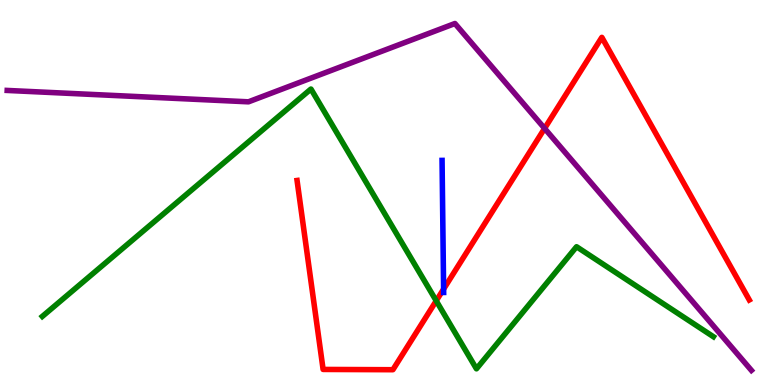[{'lines': ['blue', 'red'], 'intersections': [{'x': 5.72, 'y': 2.49}]}, {'lines': ['green', 'red'], 'intersections': [{'x': 5.63, 'y': 2.19}]}, {'lines': ['purple', 'red'], 'intersections': [{'x': 7.03, 'y': 6.66}]}, {'lines': ['blue', 'green'], 'intersections': []}, {'lines': ['blue', 'purple'], 'intersections': []}, {'lines': ['green', 'purple'], 'intersections': []}]